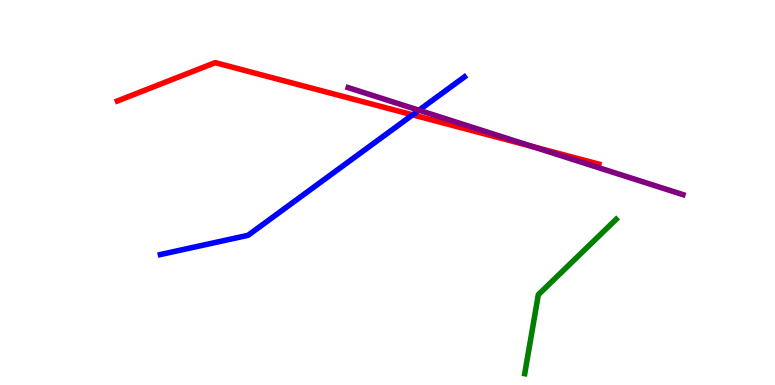[{'lines': ['blue', 'red'], 'intersections': [{'x': 5.32, 'y': 7.02}]}, {'lines': ['green', 'red'], 'intersections': []}, {'lines': ['purple', 'red'], 'intersections': [{'x': 6.87, 'y': 6.19}]}, {'lines': ['blue', 'green'], 'intersections': []}, {'lines': ['blue', 'purple'], 'intersections': [{'x': 5.41, 'y': 7.14}]}, {'lines': ['green', 'purple'], 'intersections': []}]